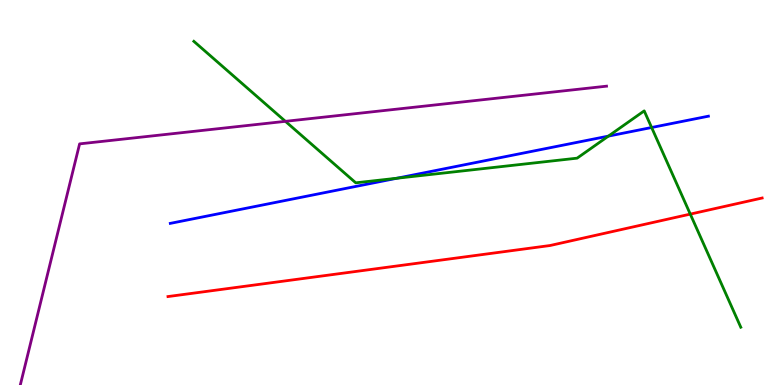[{'lines': ['blue', 'red'], 'intersections': []}, {'lines': ['green', 'red'], 'intersections': [{'x': 8.91, 'y': 4.44}]}, {'lines': ['purple', 'red'], 'intersections': []}, {'lines': ['blue', 'green'], 'intersections': [{'x': 5.12, 'y': 5.37}, {'x': 7.85, 'y': 6.46}, {'x': 8.41, 'y': 6.69}]}, {'lines': ['blue', 'purple'], 'intersections': []}, {'lines': ['green', 'purple'], 'intersections': [{'x': 3.68, 'y': 6.85}]}]